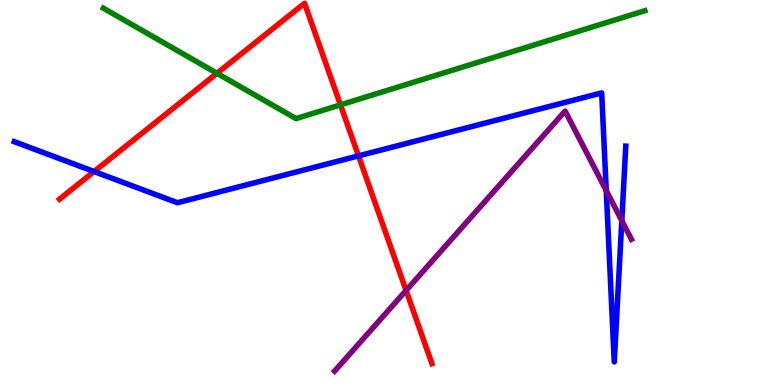[{'lines': ['blue', 'red'], 'intersections': [{'x': 1.21, 'y': 5.54}, {'x': 4.63, 'y': 5.95}]}, {'lines': ['green', 'red'], 'intersections': [{'x': 2.8, 'y': 8.1}, {'x': 4.39, 'y': 7.28}]}, {'lines': ['purple', 'red'], 'intersections': [{'x': 5.24, 'y': 2.46}]}, {'lines': ['blue', 'green'], 'intersections': []}, {'lines': ['blue', 'purple'], 'intersections': [{'x': 7.82, 'y': 5.05}, {'x': 8.02, 'y': 4.27}]}, {'lines': ['green', 'purple'], 'intersections': []}]